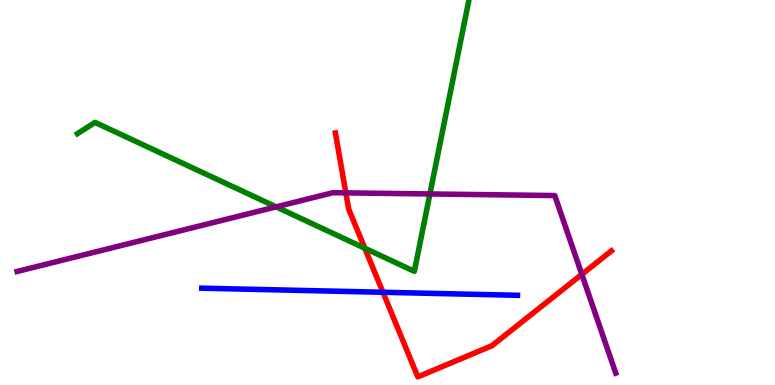[{'lines': ['blue', 'red'], 'intersections': [{'x': 4.94, 'y': 2.41}]}, {'lines': ['green', 'red'], 'intersections': [{'x': 4.71, 'y': 3.55}]}, {'lines': ['purple', 'red'], 'intersections': [{'x': 4.46, 'y': 4.99}, {'x': 7.51, 'y': 2.87}]}, {'lines': ['blue', 'green'], 'intersections': []}, {'lines': ['blue', 'purple'], 'intersections': []}, {'lines': ['green', 'purple'], 'intersections': [{'x': 3.56, 'y': 4.63}, {'x': 5.55, 'y': 4.96}]}]